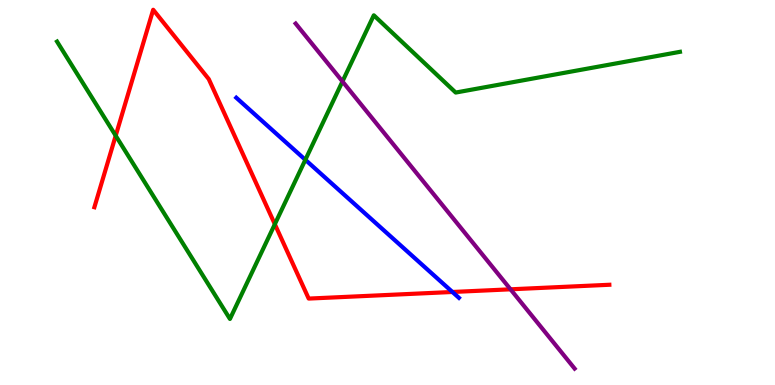[{'lines': ['blue', 'red'], 'intersections': [{'x': 5.84, 'y': 2.42}]}, {'lines': ['green', 'red'], 'intersections': [{'x': 1.49, 'y': 6.48}, {'x': 3.55, 'y': 4.18}]}, {'lines': ['purple', 'red'], 'intersections': [{'x': 6.59, 'y': 2.49}]}, {'lines': ['blue', 'green'], 'intersections': [{'x': 3.94, 'y': 5.85}]}, {'lines': ['blue', 'purple'], 'intersections': []}, {'lines': ['green', 'purple'], 'intersections': [{'x': 4.42, 'y': 7.88}]}]